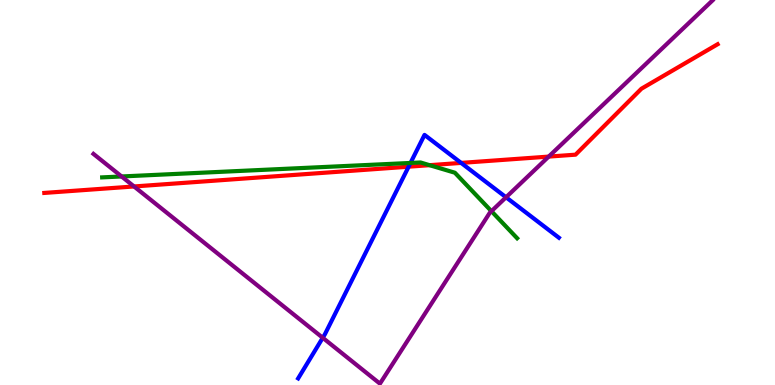[{'lines': ['blue', 'red'], 'intersections': [{'x': 5.27, 'y': 5.67}, {'x': 5.95, 'y': 5.77}]}, {'lines': ['green', 'red'], 'intersections': [{'x': 5.54, 'y': 5.71}]}, {'lines': ['purple', 'red'], 'intersections': [{'x': 1.73, 'y': 5.16}, {'x': 7.08, 'y': 5.93}]}, {'lines': ['blue', 'green'], 'intersections': [{'x': 5.3, 'y': 5.77}]}, {'lines': ['blue', 'purple'], 'intersections': [{'x': 4.16, 'y': 1.23}, {'x': 6.53, 'y': 4.88}]}, {'lines': ['green', 'purple'], 'intersections': [{'x': 1.57, 'y': 5.42}, {'x': 6.34, 'y': 4.51}]}]